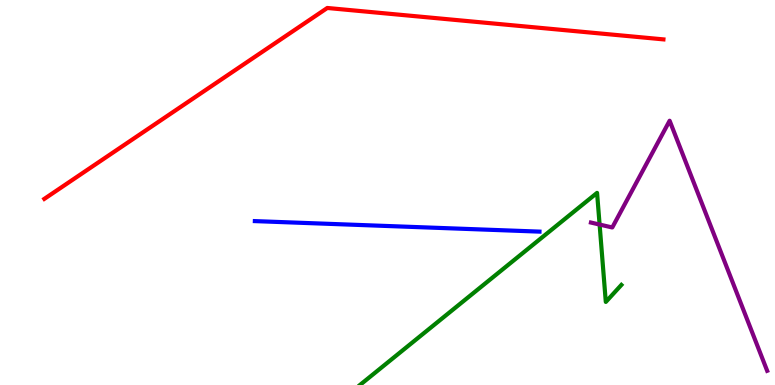[{'lines': ['blue', 'red'], 'intersections': []}, {'lines': ['green', 'red'], 'intersections': []}, {'lines': ['purple', 'red'], 'intersections': []}, {'lines': ['blue', 'green'], 'intersections': []}, {'lines': ['blue', 'purple'], 'intersections': []}, {'lines': ['green', 'purple'], 'intersections': [{'x': 7.74, 'y': 4.17}]}]